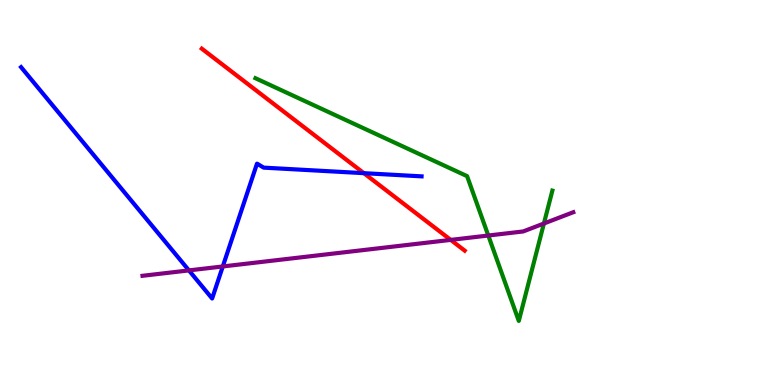[{'lines': ['blue', 'red'], 'intersections': [{'x': 4.69, 'y': 5.5}]}, {'lines': ['green', 'red'], 'intersections': []}, {'lines': ['purple', 'red'], 'intersections': [{'x': 5.82, 'y': 3.77}]}, {'lines': ['blue', 'green'], 'intersections': []}, {'lines': ['blue', 'purple'], 'intersections': [{'x': 2.44, 'y': 2.98}, {'x': 2.87, 'y': 3.08}]}, {'lines': ['green', 'purple'], 'intersections': [{'x': 6.3, 'y': 3.88}, {'x': 7.02, 'y': 4.19}]}]